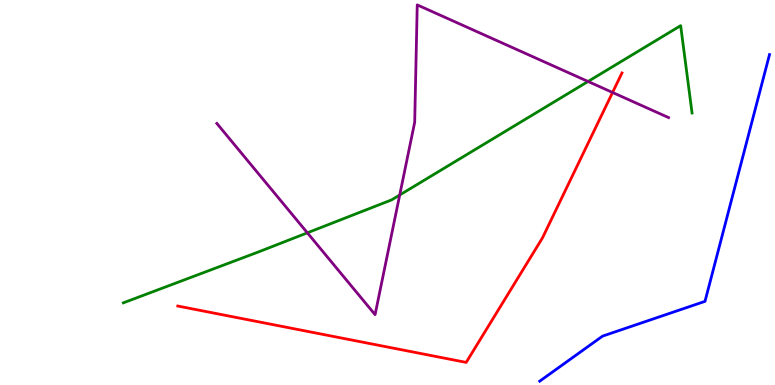[{'lines': ['blue', 'red'], 'intersections': []}, {'lines': ['green', 'red'], 'intersections': []}, {'lines': ['purple', 'red'], 'intersections': [{'x': 7.9, 'y': 7.6}]}, {'lines': ['blue', 'green'], 'intersections': []}, {'lines': ['blue', 'purple'], 'intersections': []}, {'lines': ['green', 'purple'], 'intersections': [{'x': 3.97, 'y': 3.95}, {'x': 5.16, 'y': 4.93}, {'x': 7.59, 'y': 7.88}]}]